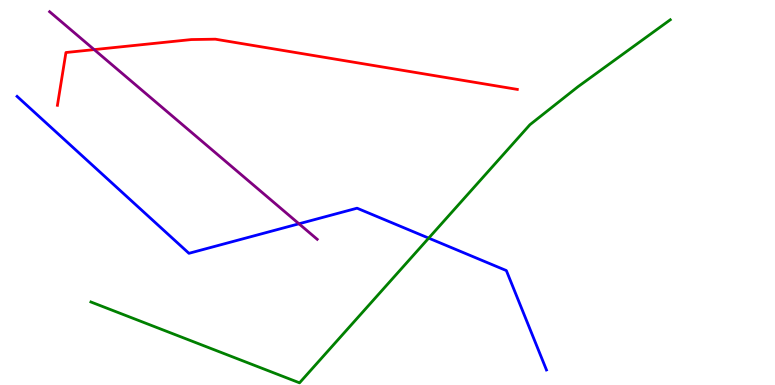[{'lines': ['blue', 'red'], 'intersections': []}, {'lines': ['green', 'red'], 'intersections': []}, {'lines': ['purple', 'red'], 'intersections': [{'x': 1.22, 'y': 8.71}]}, {'lines': ['blue', 'green'], 'intersections': [{'x': 5.53, 'y': 3.82}]}, {'lines': ['blue', 'purple'], 'intersections': [{'x': 3.86, 'y': 4.19}]}, {'lines': ['green', 'purple'], 'intersections': []}]